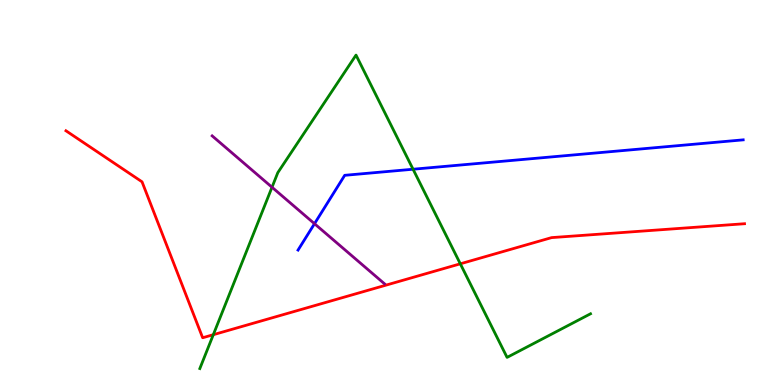[{'lines': ['blue', 'red'], 'intersections': []}, {'lines': ['green', 'red'], 'intersections': [{'x': 2.75, 'y': 1.31}, {'x': 5.94, 'y': 3.15}]}, {'lines': ['purple', 'red'], 'intersections': []}, {'lines': ['blue', 'green'], 'intersections': [{'x': 5.33, 'y': 5.6}]}, {'lines': ['blue', 'purple'], 'intersections': [{'x': 4.06, 'y': 4.19}]}, {'lines': ['green', 'purple'], 'intersections': [{'x': 3.51, 'y': 5.14}]}]